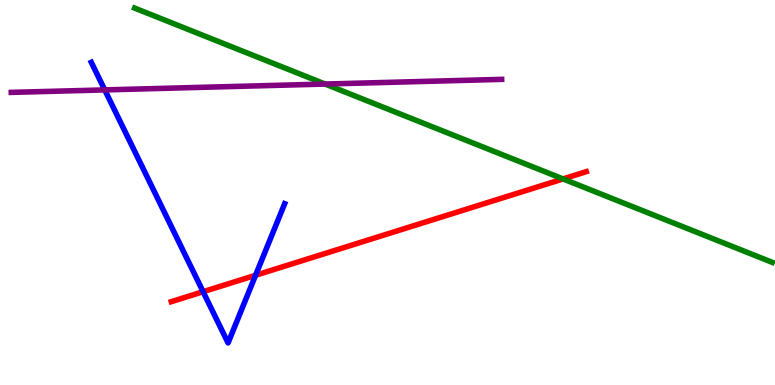[{'lines': ['blue', 'red'], 'intersections': [{'x': 2.62, 'y': 2.42}, {'x': 3.3, 'y': 2.85}]}, {'lines': ['green', 'red'], 'intersections': [{'x': 7.27, 'y': 5.35}]}, {'lines': ['purple', 'red'], 'intersections': []}, {'lines': ['blue', 'green'], 'intersections': []}, {'lines': ['blue', 'purple'], 'intersections': [{'x': 1.35, 'y': 7.66}]}, {'lines': ['green', 'purple'], 'intersections': [{'x': 4.2, 'y': 7.82}]}]